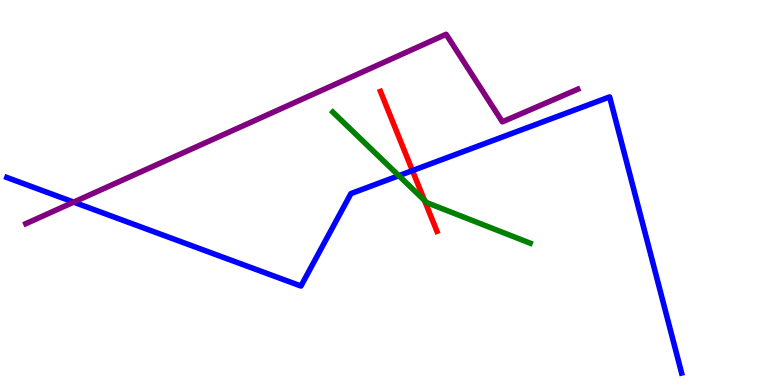[{'lines': ['blue', 'red'], 'intersections': [{'x': 5.32, 'y': 5.57}]}, {'lines': ['green', 'red'], 'intersections': [{'x': 5.48, 'y': 4.8}]}, {'lines': ['purple', 'red'], 'intersections': []}, {'lines': ['blue', 'green'], 'intersections': [{'x': 5.15, 'y': 5.44}]}, {'lines': ['blue', 'purple'], 'intersections': [{'x': 0.95, 'y': 4.75}]}, {'lines': ['green', 'purple'], 'intersections': []}]